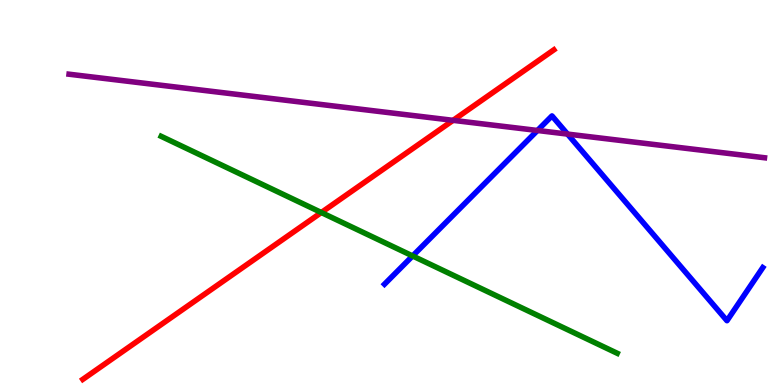[{'lines': ['blue', 'red'], 'intersections': []}, {'lines': ['green', 'red'], 'intersections': [{'x': 4.15, 'y': 4.48}]}, {'lines': ['purple', 'red'], 'intersections': [{'x': 5.85, 'y': 6.87}]}, {'lines': ['blue', 'green'], 'intersections': [{'x': 5.32, 'y': 3.35}]}, {'lines': ['blue', 'purple'], 'intersections': [{'x': 6.94, 'y': 6.61}, {'x': 7.32, 'y': 6.52}]}, {'lines': ['green', 'purple'], 'intersections': []}]